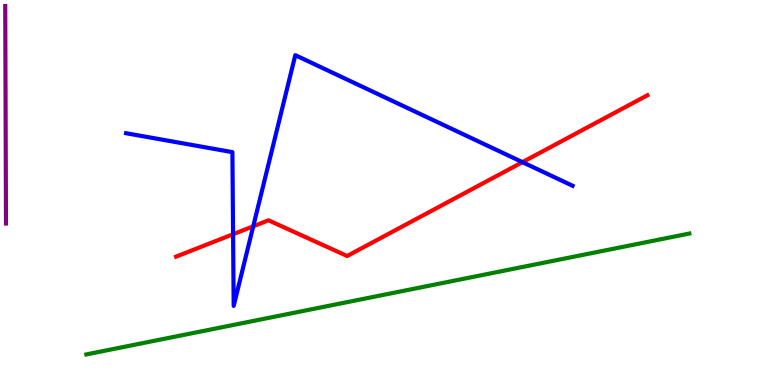[{'lines': ['blue', 'red'], 'intersections': [{'x': 3.01, 'y': 3.92}, {'x': 3.27, 'y': 4.12}, {'x': 6.74, 'y': 5.79}]}, {'lines': ['green', 'red'], 'intersections': []}, {'lines': ['purple', 'red'], 'intersections': []}, {'lines': ['blue', 'green'], 'intersections': []}, {'lines': ['blue', 'purple'], 'intersections': []}, {'lines': ['green', 'purple'], 'intersections': []}]